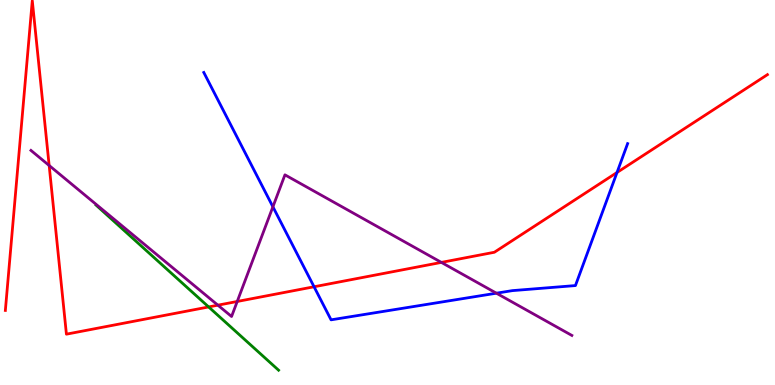[{'lines': ['blue', 'red'], 'intersections': [{'x': 4.05, 'y': 2.55}, {'x': 7.96, 'y': 5.52}]}, {'lines': ['green', 'red'], 'intersections': [{'x': 2.69, 'y': 2.03}]}, {'lines': ['purple', 'red'], 'intersections': [{'x': 0.634, 'y': 5.7}, {'x': 2.81, 'y': 2.07}, {'x': 3.06, 'y': 2.17}, {'x': 5.7, 'y': 3.18}]}, {'lines': ['blue', 'green'], 'intersections': []}, {'lines': ['blue', 'purple'], 'intersections': [{'x': 3.52, 'y': 4.63}, {'x': 6.41, 'y': 2.38}]}, {'lines': ['green', 'purple'], 'intersections': []}]